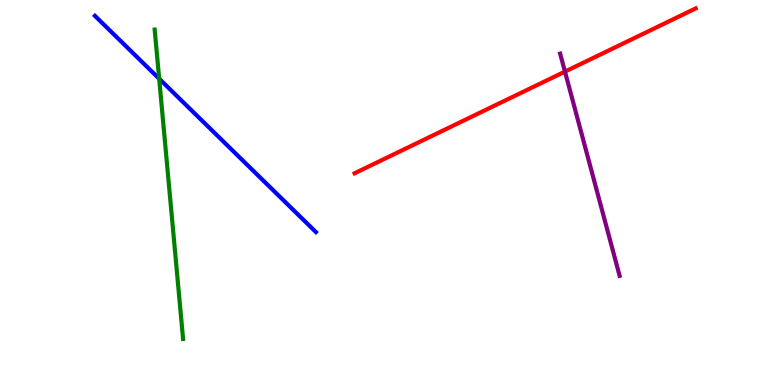[{'lines': ['blue', 'red'], 'intersections': []}, {'lines': ['green', 'red'], 'intersections': []}, {'lines': ['purple', 'red'], 'intersections': [{'x': 7.29, 'y': 8.14}]}, {'lines': ['blue', 'green'], 'intersections': [{'x': 2.05, 'y': 7.96}]}, {'lines': ['blue', 'purple'], 'intersections': []}, {'lines': ['green', 'purple'], 'intersections': []}]